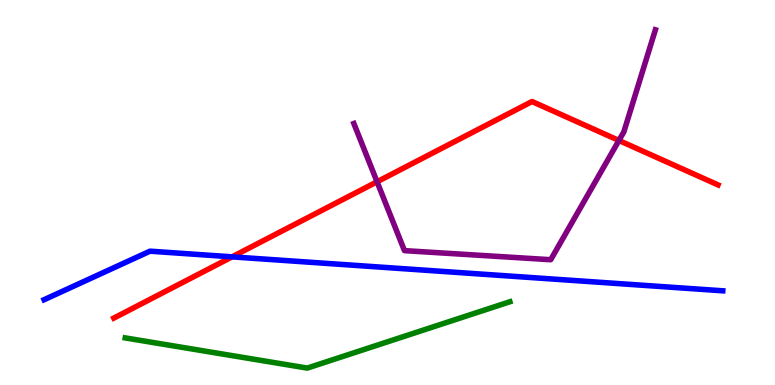[{'lines': ['blue', 'red'], 'intersections': [{'x': 2.99, 'y': 3.33}]}, {'lines': ['green', 'red'], 'intersections': []}, {'lines': ['purple', 'red'], 'intersections': [{'x': 4.87, 'y': 5.28}, {'x': 7.99, 'y': 6.35}]}, {'lines': ['blue', 'green'], 'intersections': []}, {'lines': ['blue', 'purple'], 'intersections': []}, {'lines': ['green', 'purple'], 'intersections': []}]